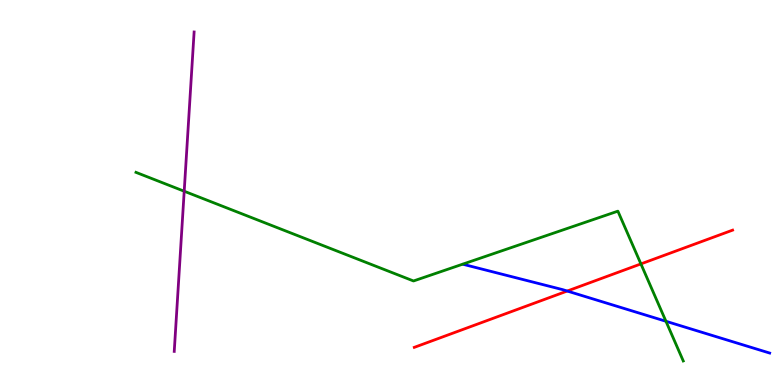[{'lines': ['blue', 'red'], 'intersections': [{'x': 7.32, 'y': 2.44}]}, {'lines': ['green', 'red'], 'intersections': [{'x': 8.27, 'y': 3.15}]}, {'lines': ['purple', 'red'], 'intersections': []}, {'lines': ['blue', 'green'], 'intersections': [{'x': 8.59, 'y': 1.66}]}, {'lines': ['blue', 'purple'], 'intersections': []}, {'lines': ['green', 'purple'], 'intersections': [{'x': 2.38, 'y': 5.03}]}]